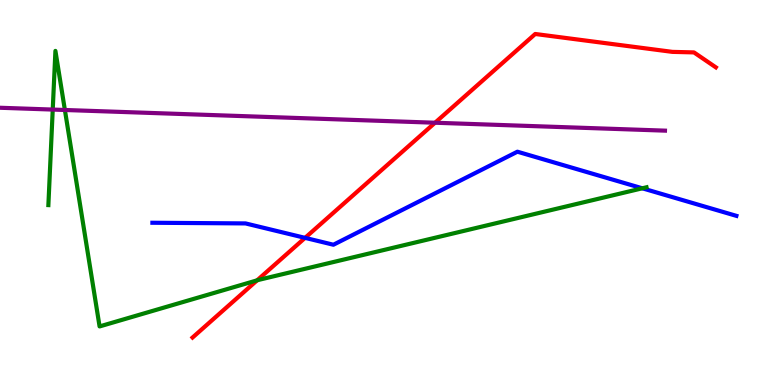[{'lines': ['blue', 'red'], 'intersections': [{'x': 3.94, 'y': 3.82}]}, {'lines': ['green', 'red'], 'intersections': [{'x': 3.32, 'y': 2.72}]}, {'lines': ['purple', 'red'], 'intersections': [{'x': 5.61, 'y': 6.81}]}, {'lines': ['blue', 'green'], 'intersections': [{'x': 8.29, 'y': 5.11}]}, {'lines': ['blue', 'purple'], 'intersections': []}, {'lines': ['green', 'purple'], 'intersections': [{'x': 0.68, 'y': 7.15}, {'x': 0.837, 'y': 7.14}]}]